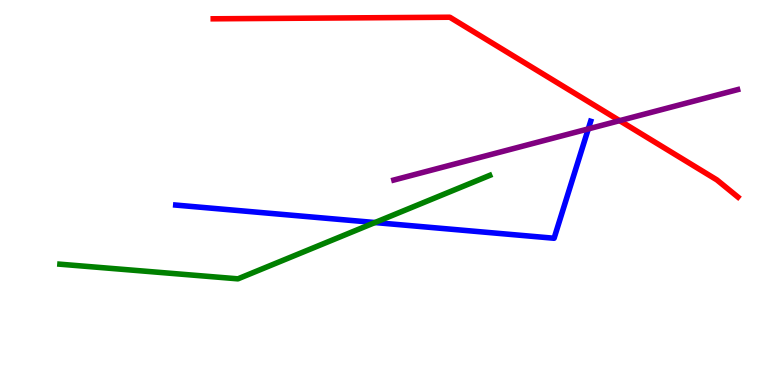[{'lines': ['blue', 'red'], 'intersections': []}, {'lines': ['green', 'red'], 'intersections': []}, {'lines': ['purple', 'red'], 'intersections': [{'x': 8.0, 'y': 6.87}]}, {'lines': ['blue', 'green'], 'intersections': [{'x': 4.84, 'y': 4.22}]}, {'lines': ['blue', 'purple'], 'intersections': [{'x': 7.59, 'y': 6.65}]}, {'lines': ['green', 'purple'], 'intersections': []}]